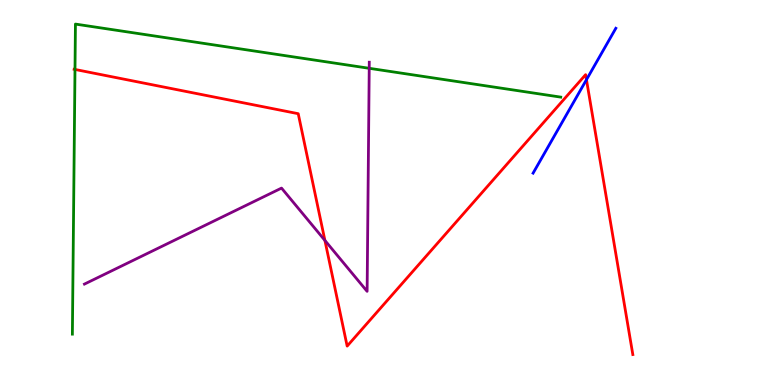[{'lines': ['blue', 'red'], 'intersections': [{'x': 7.57, 'y': 7.93}]}, {'lines': ['green', 'red'], 'intersections': [{'x': 0.968, 'y': 8.2}]}, {'lines': ['purple', 'red'], 'intersections': [{'x': 4.19, 'y': 3.75}]}, {'lines': ['blue', 'green'], 'intersections': []}, {'lines': ['blue', 'purple'], 'intersections': []}, {'lines': ['green', 'purple'], 'intersections': [{'x': 4.76, 'y': 8.23}]}]